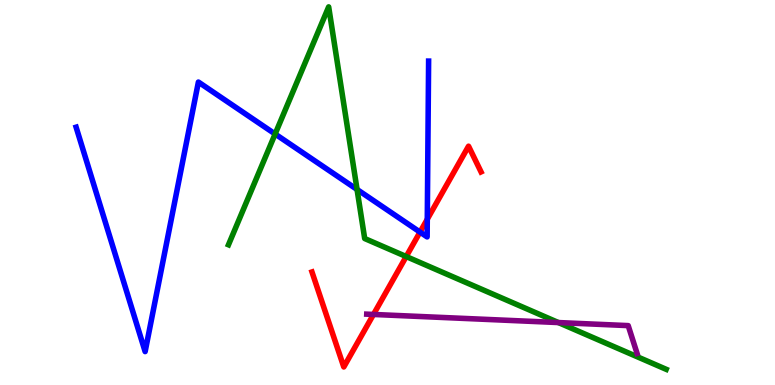[{'lines': ['blue', 'red'], 'intersections': [{'x': 5.42, 'y': 3.97}, {'x': 5.51, 'y': 4.31}]}, {'lines': ['green', 'red'], 'intersections': [{'x': 5.24, 'y': 3.34}]}, {'lines': ['purple', 'red'], 'intersections': [{'x': 4.82, 'y': 1.83}]}, {'lines': ['blue', 'green'], 'intersections': [{'x': 3.55, 'y': 6.52}, {'x': 4.61, 'y': 5.08}]}, {'lines': ['blue', 'purple'], 'intersections': []}, {'lines': ['green', 'purple'], 'intersections': [{'x': 7.21, 'y': 1.62}]}]